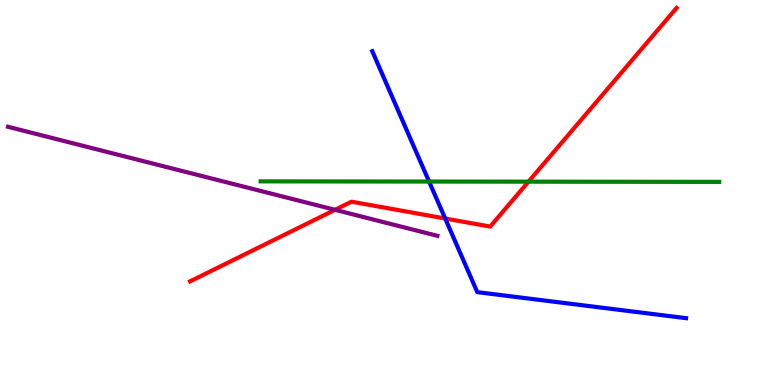[{'lines': ['blue', 'red'], 'intersections': [{'x': 5.74, 'y': 4.32}]}, {'lines': ['green', 'red'], 'intersections': [{'x': 6.82, 'y': 5.28}]}, {'lines': ['purple', 'red'], 'intersections': [{'x': 4.32, 'y': 4.55}]}, {'lines': ['blue', 'green'], 'intersections': [{'x': 5.54, 'y': 5.28}]}, {'lines': ['blue', 'purple'], 'intersections': []}, {'lines': ['green', 'purple'], 'intersections': []}]